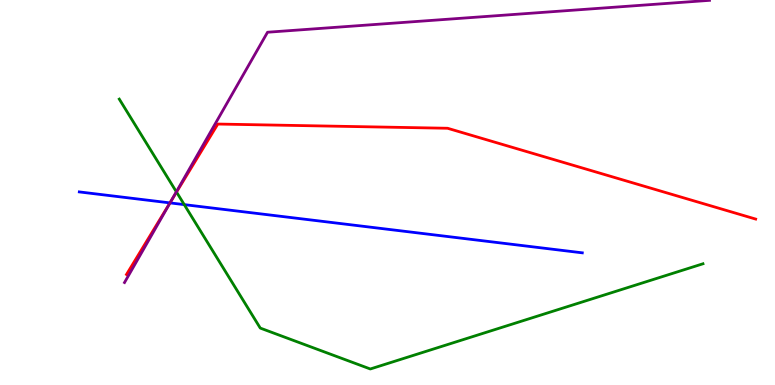[{'lines': ['blue', 'red'], 'intersections': [{'x': 2.19, 'y': 4.73}]}, {'lines': ['green', 'red'], 'intersections': [{'x': 2.28, 'y': 5.01}]}, {'lines': ['purple', 'red'], 'intersections': [{'x': 2.21, 'y': 4.78}]}, {'lines': ['blue', 'green'], 'intersections': [{'x': 2.38, 'y': 4.69}]}, {'lines': ['blue', 'purple'], 'intersections': [{'x': 2.19, 'y': 4.73}]}, {'lines': ['green', 'purple'], 'intersections': [{'x': 2.28, 'y': 5.02}]}]